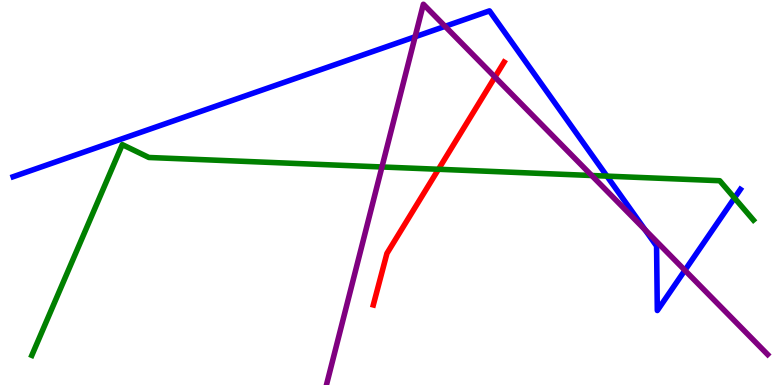[{'lines': ['blue', 'red'], 'intersections': []}, {'lines': ['green', 'red'], 'intersections': [{'x': 5.66, 'y': 5.6}]}, {'lines': ['purple', 'red'], 'intersections': [{'x': 6.39, 'y': 8.0}]}, {'lines': ['blue', 'green'], 'intersections': [{'x': 7.83, 'y': 5.43}, {'x': 9.48, 'y': 4.86}]}, {'lines': ['blue', 'purple'], 'intersections': [{'x': 5.36, 'y': 9.04}, {'x': 5.74, 'y': 9.32}, {'x': 8.32, 'y': 4.03}, {'x': 8.84, 'y': 2.98}]}, {'lines': ['green', 'purple'], 'intersections': [{'x': 4.93, 'y': 5.66}, {'x': 7.63, 'y': 5.44}]}]